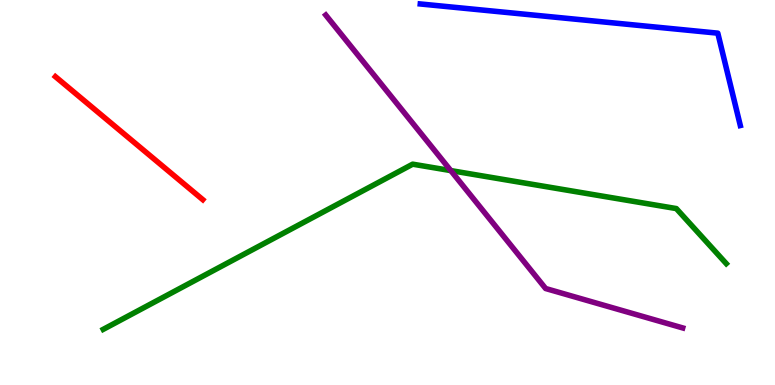[{'lines': ['blue', 'red'], 'intersections': []}, {'lines': ['green', 'red'], 'intersections': []}, {'lines': ['purple', 'red'], 'intersections': []}, {'lines': ['blue', 'green'], 'intersections': []}, {'lines': ['blue', 'purple'], 'intersections': []}, {'lines': ['green', 'purple'], 'intersections': [{'x': 5.82, 'y': 5.57}]}]